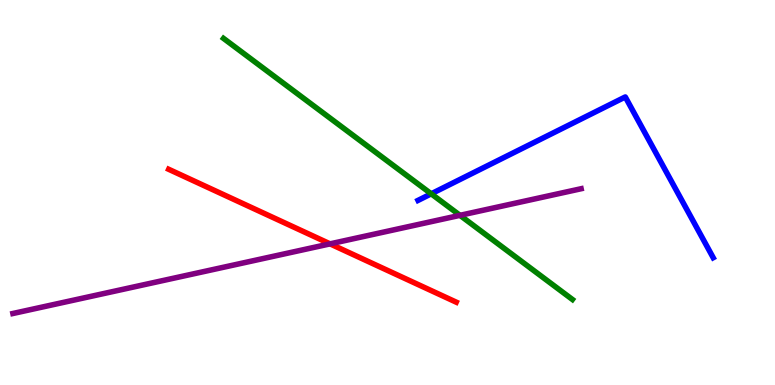[{'lines': ['blue', 'red'], 'intersections': []}, {'lines': ['green', 'red'], 'intersections': []}, {'lines': ['purple', 'red'], 'intersections': [{'x': 4.26, 'y': 3.67}]}, {'lines': ['blue', 'green'], 'intersections': [{'x': 5.56, 'y': 4.97}]}, {'lines': ['blue', 'purple'], 'intersections': []}, {'lines': ['green', 'purple'], 'intersections': [{'x': 5.94, 'y': 4.41}]}]